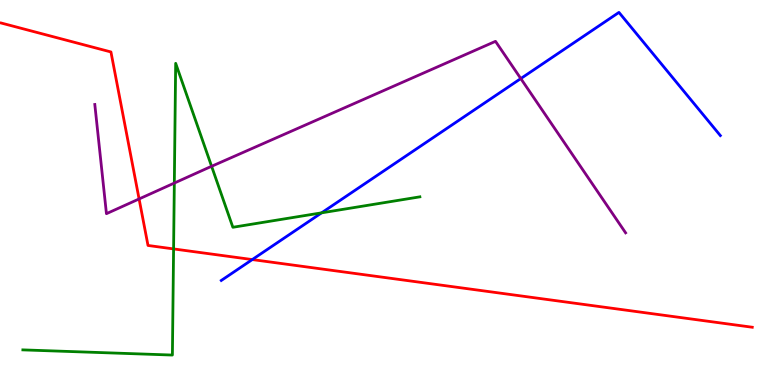[{'lines': ['blue', 'red'], 'intersections': [{'x': 3.26, 'y': 3.26}]}, {'lines': ['green', 'red'], 'intersections': [{'x': 2.24, 'y': 3.53}]}, {'lines': ['purple', 'red'], 'intersections': [{'x': 1.79, 'y': 4.83}]}, {'lines': ['blue', 'green'], 'intersections': [{'x': 4.15, 'y': 4.47}]}, {'lines': ['blue', 'purple'], 'intersections': [{'x': 6.72, 'y': 7.96}]}, {'lines': ['green', 'purple'], 'intersections': [{'x': 2.25, 'y': 5.25}, {'x': 2.73, 'y': 5.68}]}]